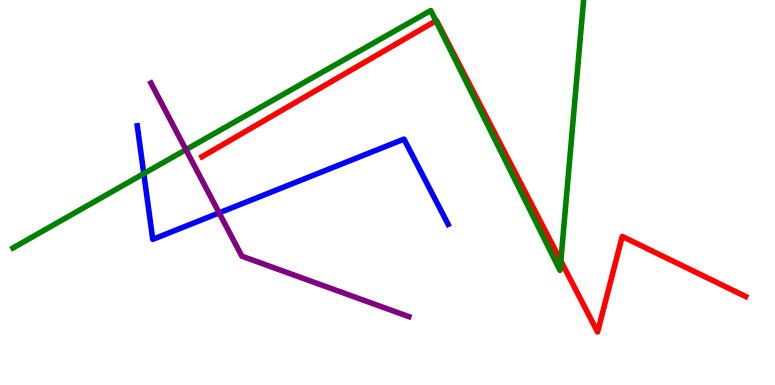[{'lines': ['blue', 'red'], 'intersections': []}, {'lines': ['green', 'red'], 'intersections': [{'x': 5.62, 'y': 9.46}, {'x': 7.24, 'y': 3.22}]}, {'lines': ['purple', 'red'], 'intersections': []}, {'lines': ['blue', 'green'], 'intersections': [{'x': 1.86, 'y': 5.49}]}, {'lines': ['blue', 'purple'], 'intersections': [{'x': 2.83, 'y': 4.47}]}, {'lines': ['green', 'purple'], 'intersections': [{'x': 2.4, 'y': 6.11}]}]